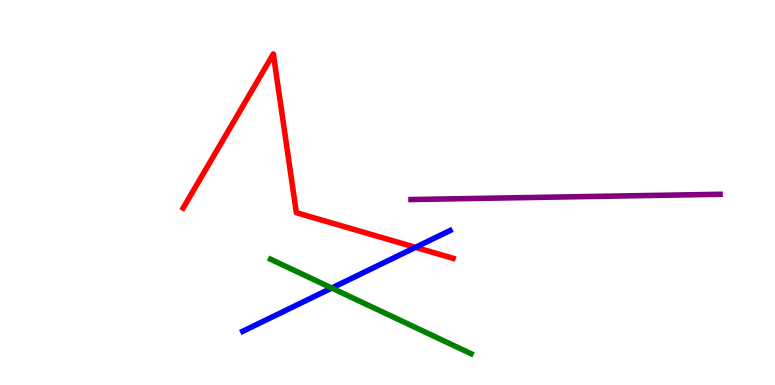[{'lines': ['blue', 'red'], 'intersections': [{'x': 5.36, 'y': 3.58}]}, {'lines': ['green', 'red'], 'intersections': []}, {'lines': ['purple', 'red'], 'intersections': []}, {'lines': ['blue', 'green'], 'intersections': [{'x': 4.28, 'y': 2.52}]}, {'lines': ['blue', 'purple'], 'intersections': []}, {'lines': ['green', 'purple'], 'intersections': []}]